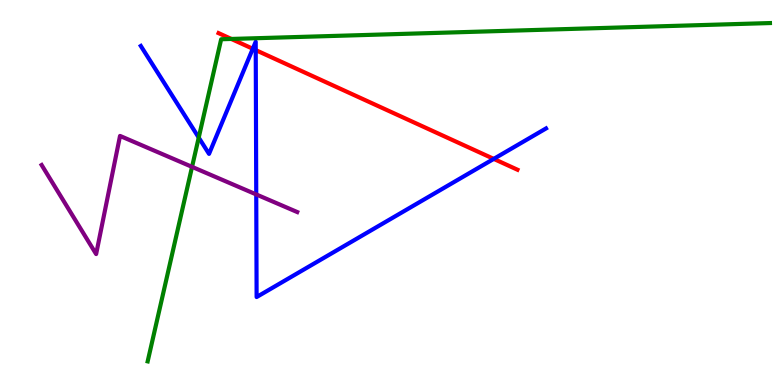[{'lines': ['blue', 'red'], 'intersections': [{'x': 3.26, 'y': 8.73}, {'x': 3.3, 'y': 8.7}, {'x': 6.37, 'y': 5.87}]}, {'lines': ['green', 'red'], 'intersections': [{'x': 2.98, 'y': 8.99}]}, {'lines': ['purple', 'red'], 'intersections': []}, {'lines': ['blue', 'green'], 'intersections': [{'x': 2.56, 'y': 6.43}]}, {'lines': ['blue', 'purple'], 'intersections': [{'x': 3.31, 'y': 4.95}]}, {'lines': ['green', 'purple'], 'intersections': [{'x': 2.48, 'y': 5.67}]}]